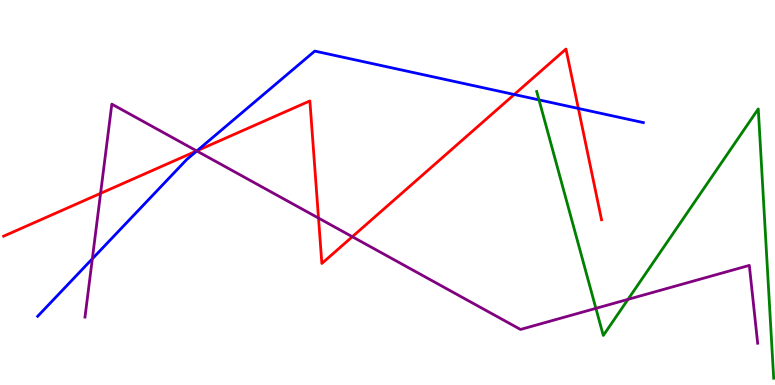[{'lines': ['blue', 'red'], 'intersections': [{'x': 2.54, 'y': 6.08}, {'x': 6.64, 'y': 7.55}, {'x': 7.46, 'y': 7.18}]}, {'lines': ['green', 'red'], 'intersections': []}, {'lines': ['purple', 'red'], 'intersections': [{'x': 1.3, 'y': 4.98}, {'x': 2.54, 'y': 6.08}, {'x': 4.11, 'y': 4.34}, {'x': 4.55, 'y': 3.85}]}, {'lines': ['blue', 'green'], 'intersections': [{'x': 6.95, 'y': 7.41}]}, {'lines': ['blue', 'purple'], 'intersections': [{'x': 1.19, 'y': 3.28}, {'x': 2.54, 'y': 6.08}]}, {'lines': ['green', 'purple'], 'intersections': [{'x': 7.69, 'y': 1.99}, {'x': 8.1, 'y': 2.22}]}]